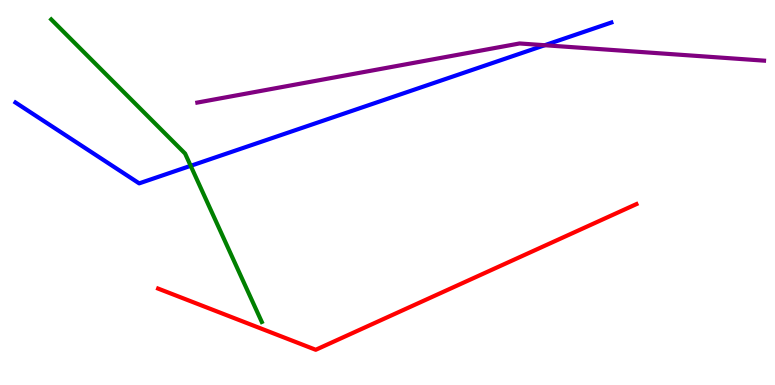[{'lines': ['blue', 'red'], 'intersections': []}, {'lines': ['green', 'red'], 'intersections': []}, {'lines': ['purple', 'red'], 'intersections': []}, {'lines': ['blue', 'green'], 'intersections': [{'x': 2.46, 'y': 5.69}]}, {'lines': ['blue', 'purple'], 'intersections': [{'x': 7.03, 'y': 8.83}]}, {'lines': ['green', 'purple'], 'intersections': []}]